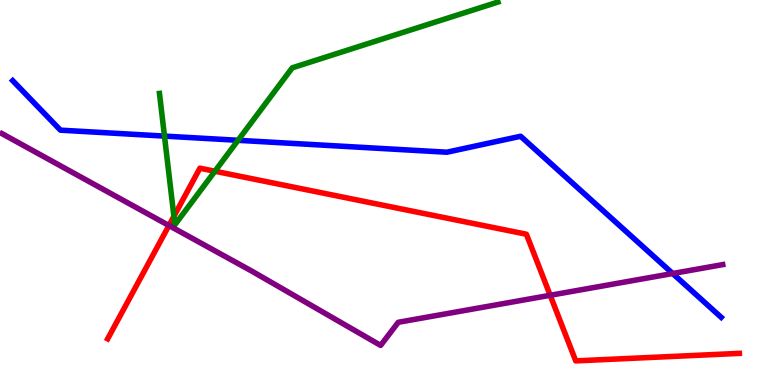[{'lines': ['blue', 'red'], 'intersections': []}, {'lines': ['green', 'red'], 'intersections': [{'x': 2.24, 'y': 4.38}, {'x': 2.77, 'y': 5.55}]}, {'lines': ['purple', 'red'], 'intersections': [{'x': 2.18, 'y': 4.14}, {'x': 7.1, 'y': 2.33}]}, {'lines': ['blue', 'green'], 'intersections': [{'x': 2.12, 'y': 6.46}, {'x': 3.07, 'y': 6.36}]}, {'lines': ['blue', 'purple'], 'intersections': [{'x': 8.68, 'y': 2.9}]}, {'lines': ['green', 'purple'], 'intersections': []}]